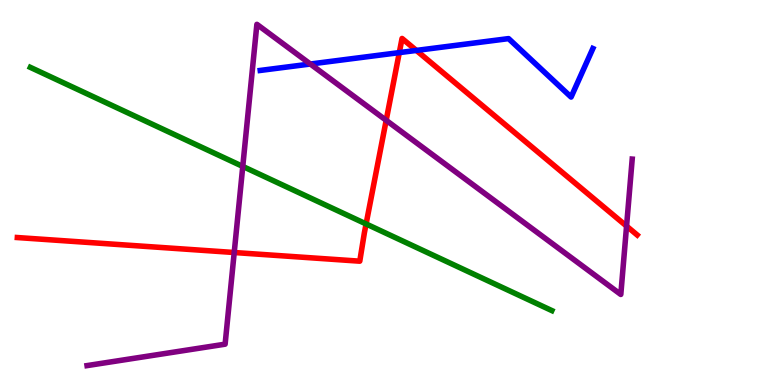[{'lines': ['blue', 'red'], 'intersections': [{'x': 5.15, 'y': 8.63}, {'x': 5.37, 'y': 8.69}]}, {'lines': ['green', 'red'], 'intersections': [{'x': 4.72, 'y': 4.18}]}, {'lines': ['purple', 'red'], 'intersections': [{'x': 3.02, 'y': 3.44}, {'x': 4.98, 'y': 6.88}, {'x': 8.08, 'y': 4.13}]}, {'lines': ['blue', 'green'], 'intersections': []}, {'lines': ['blue', 'purple'], 'intersections': [{'x': 4.0, 'y': 8.34}]}, {'lines': ['green', 'purple'], 'intersections': [{'x': 3.13, 'y': 5.68}]}]